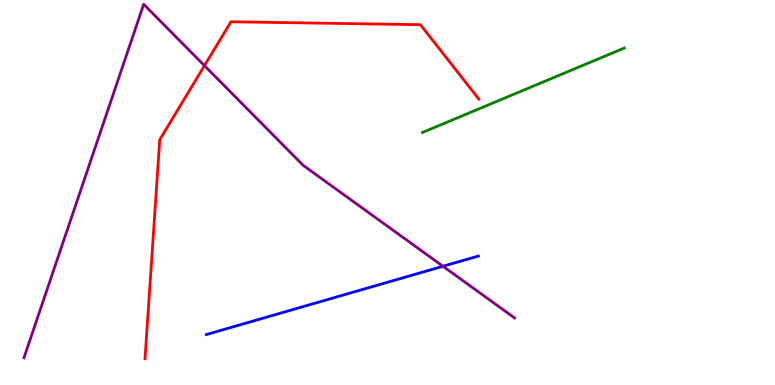[{'lines': ['blue', 'red'], 'intersections': []}, {'lines': ['green', 'red'], 'intersections': []}, {'lines': ['purple', 'red'], 'intersections': [{'x': 2.64, 'y': 8.29}]}, {'lines': ['blue', 'green'], 'intersections': []}, {'lines': ['blue', 'purple'], 'intersections': [{'x': 5.72, 'y': 3.08}]}, {'lines': ['green', 'purple'], 'intersections': []}]